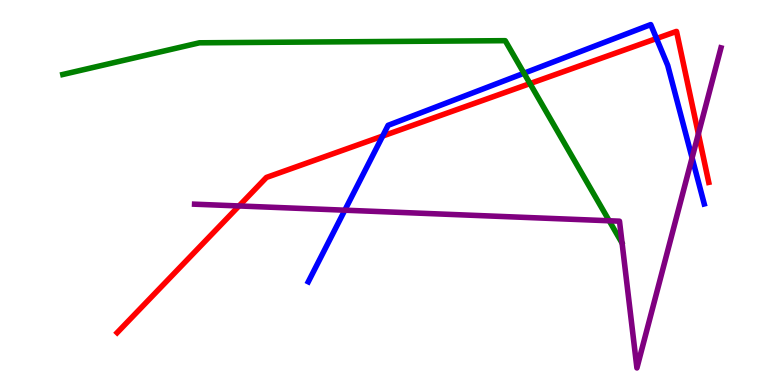[{'lines': ['blue', 'red'], 'intersections': [{'x': 4.94, 'y': 6.47}, {'x': 8.47, 'y': 9.0}]}, {'lines': ['green', 'red'], 'intersections': [{'x': 6.84, 'y': 7.83}]}, {'lines': ['purple', 'red'], 'intersections': [{'x': 3.08, 'y': 4.65}, {'x': 9.01, 'y': 6.52}]}, {'lines': ['blue', 'green'], 'intersections': [{'x': 6.76, 'y': 8.1}]}, {'lines': ['blue', 'purple'], 'intersections': [{'x': 4.45, 'y': 4.54}, {'x': 8.93, 'y': 5.9}]}, {'lines': ['green', 'purple'], 'intersections': [{'x': 7.86, 'y': 4.27}]}]